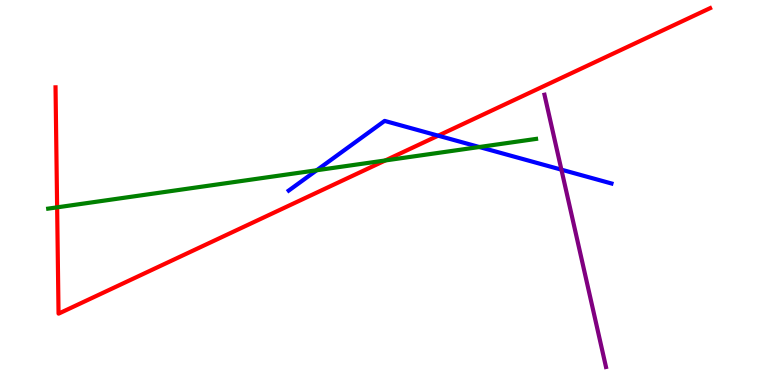[{'lines': ['blue', 'red'], 'intersections': [{'x': 5.65, 'y': 6.48}]}, {'lines': ['green', 'red'], 'intersections': [{'x': 0.737, 'y': 4.61}, {'x': 4.97, 'y': 5.83}]}, {'lines': ['purple', 'red'], 'intersections': []}, {'lines': ['blue', 'green'], 'intersections': [{'x': 4.09, 'y': 5.58}, {'x': 6.18, 'y': 6.18}]}, {'lines': ['blue', 'purple'], 'intersections': [{'x': 7.24, 'y': 5.59}]}, {'lines': ['green', 'purple'], 'intersections': []}]